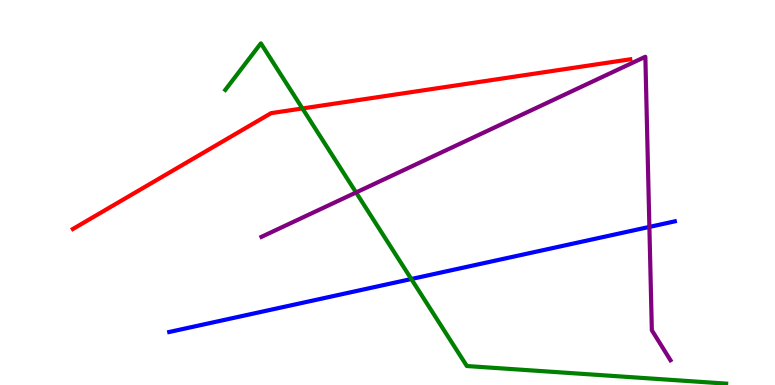[{'lines': ['blue', 'red'], 'intersections': []}, {'lines': ['green', 'red'], 'intersections': [{'x': 3.9, 'y': 7.18}]}, {'lines': ['purple', 'red'], 'intersections': []}, {'lines': ['blue', 'green'], 'intersections': [{'x': 5.31, 'y': 2.75}]}, {'lines': ['blue', 'purple'], 'intersections': [{'x': 8.38, 'y': 4.11}]}, {'lines': ['green', 'purple'], 'intersections': [{'x': 4.59, 'y': 5.0}]}]